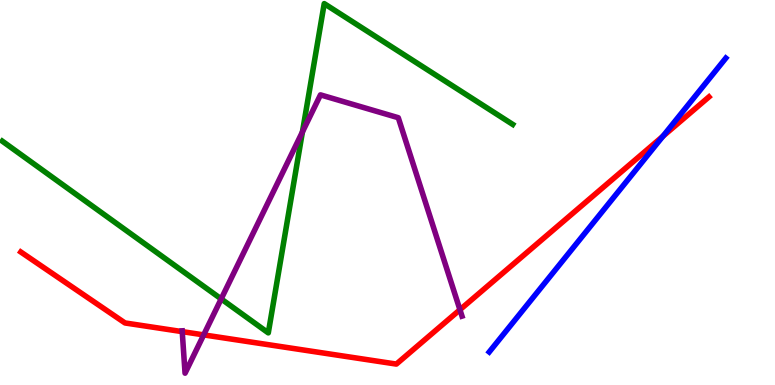[{'lines': ['blue', 'red'], 'intersections': [{'x': 8.55, 'y': 6.46}]}, {'lines': ['green', 'red'], 'intersections': []}, {'lines': ['purple', 'red'], 'intersections': [{'x': 2.35, 'y': 1.39}, {'x': 2.63, 'y': 1.3}, {'x': 5.93, 'y': 1.96}]}, {'lines': ['blue', 'green'], 'intersections': []}, {'lines': ['blue', 'purple'], 'intersections': []}, {'lines': ['green', 'purple'], 'intersections': [{'x': 2.85, 'y': 2.24}, {'x': 3.9, 'y': 6.57}]}]